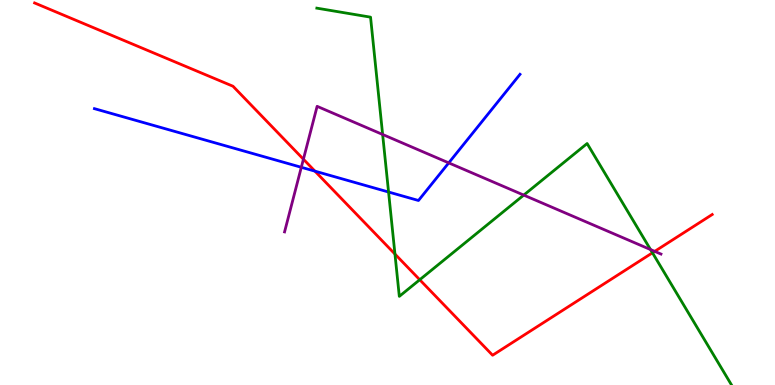[{'lines': ['blue', 'red'], 'intersections': [{'x': 4.06, 'y': 5.55}]}, {'lines': ['green', 'red'], 'intersections': [{'x': 5.1, 'y': 3.4}, {'x': 5.42, 'y': 2.73}, {'x': 8.42, 'y': 3.43}]}, {'lines': ['purple', 'red'], 'intersections': [{'x': 3.92, 'y': 5.86}, {'x': 8.45, 'y': 3.47}]}, {'lines': ['blue', 'green'], 'intersections': [{'x': 5.01, 'y': 5.01}]}, {'lines': ['blue', 'purple'], 'intersections': [{'x': 3.89, 'y': 5.65}, {'x': 5.79, 'y': 5.77}]}, {'lines': ['green', 'purple'], 'intersections': [{'x': 4.94, 'y': 6.51}, {'x': 6.76, 'y': 4.93}, {'x': 8.39, 'y': 3.52}]}]